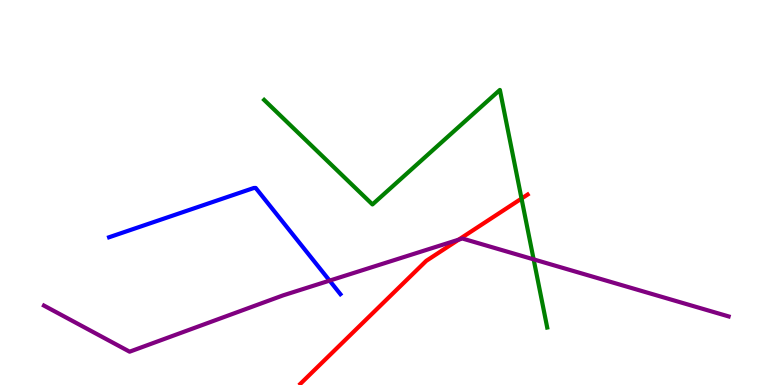[{'lines': ['blue', 'red'], 'intersections': []}, {'lines': ['green', 'red'], 'intersections': [{'x': 6.73, 'y': 4.84}]}, {'lines': ['purple', 'red'], 'intersections': [{'x': 5.92, 'y': 3.77}]}, {'lines': ['blue', 'green'], 'intersections': []}, {'lines': ['blue', 'purple'], 'intersections': [{'x': 4.25, 'y': 2.71}]}, {'lines': ['green', 'purple'], 'intersections': [{'x': 6.89, 'y': 3.26}]}]